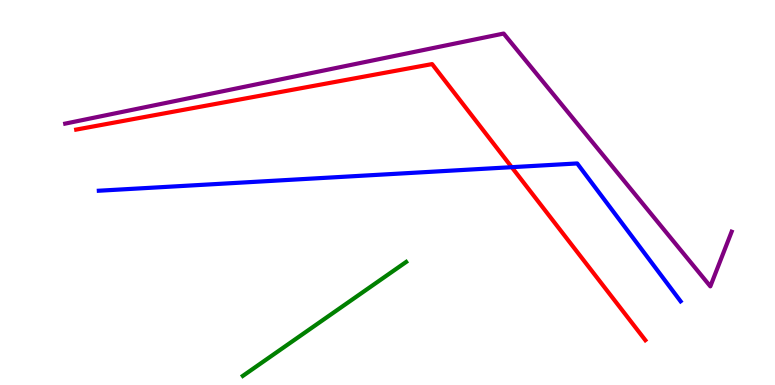[{'lines': ['blue', 'red'], 'intersections': [{'x': 6.6, 'y': 5.66}]}, {'lines': ['green', 'red'], 'intersections': []}, {'lines': ['purple', 'red'], 'intersections': []}, {'lines': ['blue', 'green'], 'intersections': []}, {'lines': ['blue', 'purple'], 'intersections': []}, {'lines': ['green', 'purple'], 'intersections': []}]